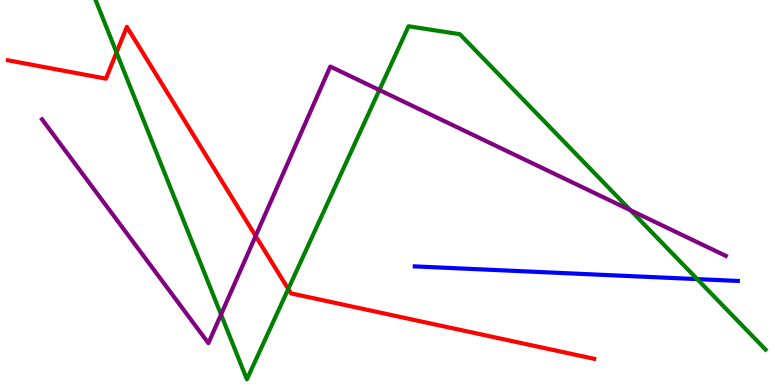[{'lines': ['blue', 'red'], 'intersections': []}, {'lines': ['green', 'red'], 'intersections': [{'x': 1.5, 'y': 8.64}, {'x': 3.72, 'y': 2.49}]}, {'lines': ['purple', 'red'], 'intersections': [{'x': 3.3, 'y': 3.87}]}, {'lines': ['blue', 'green'], 'intersections': [{'x': 9.0, 'y': 2.75}]}, {'lines': ['blue', 'purple'], 'intersections': []}, {'lines': ['green', 'purple'], 'intersections': [{'x': 2.85, 'y': 1.83}, {'x': 4.9, 'y': 7.66}, {'x': 8.13, 'y': 4.54}]}]